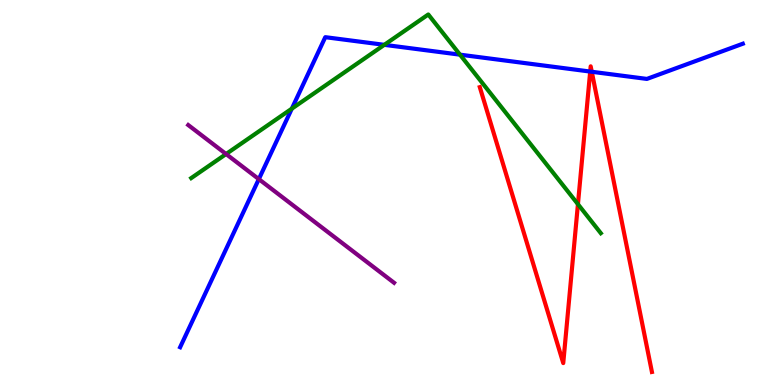[{'lines': ['blue', 'red'], 'intersections': [{'x': 7.62, 'y': 8.14}, {'x': 7.64, 'y': 8.14}]}, {'lines': ['green', 'red'], 'intersections': [{'x': 7.46, 'y': 4.7}]}, {'lines': ['purple', 'red'], 'intersections': []}, {'lines': ['blue', 'green'], 'intersections': [{'x': 3.77, 'y': 7.18}, {'x': 4.96, 'y': 8.84}, {'x': 5.94, 'y': 8.58}]}, {'lines': ['blue', 'purple'], 'intersections': [{'x': 3.34, 'y': 5.35}]}, {'lines': ['green', 'purple'], 'intersections': [{'x': 2.92, 'y': 6.0}]}]